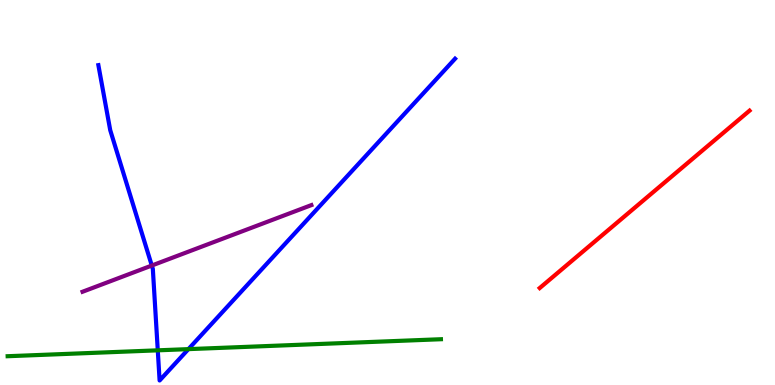[{'lines': ['blue', 'red'], 'intersections': []}, {'lines': ['green', 'red'], 'intersections': []}, {'lines': ['purple', 'red'], 'intersections': []}, {'lines': ['blue', 'green'], 'intersections': [{'x': 2.04, 'y': 0.9}, {'x': 2.43, 'y': 0.932}]}, {'lines': ['blue', 'purple'], 'intersections': [{'x': 1.96, 'y': 3.1}]}, {'lines': ['green', 'purple'], 'intersections': []}]